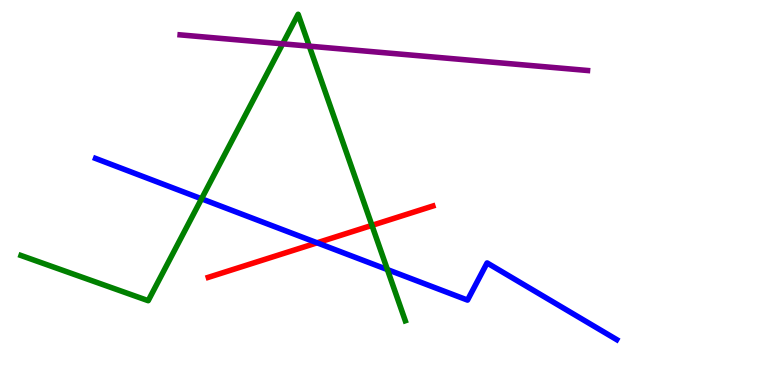[{'lines': ['blue', 'red'], 'intersections': [{'x': 4.09, 'y': 3.69}]}, {'lines': ['green', 'red'], 'intersections': [{'x': 4.8, 'y': 4.15}]}, {'lines': ['purple', 'red'], 'intersections': []}, {'lines': ['blue', 'green'], 'intersections': [{'x': 2.6, 'y': 4.84}, {'x': 5.0, 'y': 3.0}]}, {'lines': ['blue', 'purple'], 'intersections': []}, {'lines': ['green', 'purple'], 'intersections': [{'x': 3.65, 'y': 8.86}, {'x': 3.99, 'y': 8.8}]}]